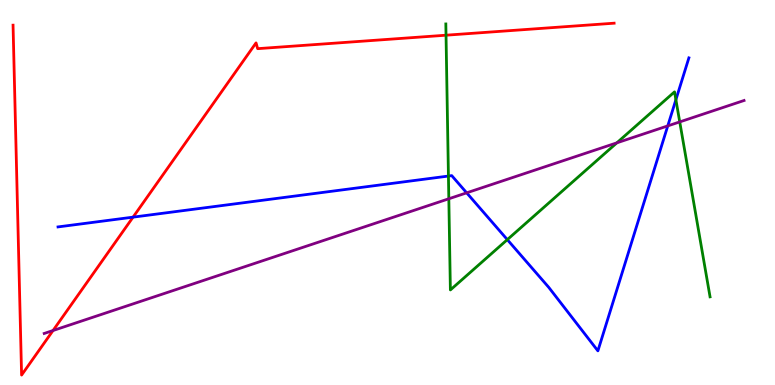[{'lines': ['blue', 'red'], 'intersections': [{'x': 1.72, 'y': 4.36}]}, {'lines': ['green', 'red'], 'intersections': [{'x': 5.76, 'y': 9.09}]}, {'lines': ['purple', 'red'], 'intersections': [{'x': 0.684, 'y': 1.41}]}, {'lines': ['blue', 'green'], 'intersections': [{'x': 5.79, 'y': 5.43}, {'x': 6.55, 'y': 3.78}, {'x': 8.72, 'y': 7.41}]}, {'lines': ['blue', 'purple'], 'intersections': [{'x': 6.02, 'y': 4.99}, {'x': 8.62, 'y': 6.73}]}, {'lines': ['green', 'purple'], 'intersections': [{'x': 5.79, 'y': 4.84}, {'x': 7.96, 'y': 6.29}, {'x': 8.77, 'y': 6.83}]}]